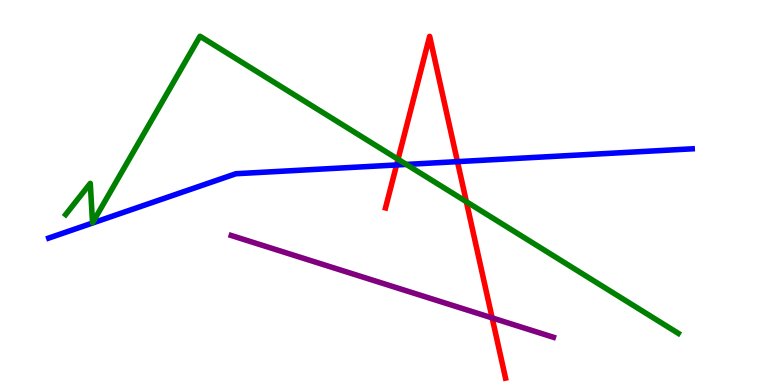[{'lines': ['blue', 'red'], 'intersections': [{'x': 5.12, 'y': 5.72}, {'x': 5.9, 'y': 5.8}]}, {'lines': ['green', 'red'], 'intersections': [{'x': 5.14, 'y': 5.86}, {'x': 6.02, 'y': 4.76}]}, {'lines': ['purple', 'red'], 'intersections': [{'x': 6.35, 'y': 1.74}]}, {'lines': ['blue', 'green'], 'intersections': [{'x': 5.24, 'y': 5.73}]}, {'lines': ['blue', 'purple'], 'intersections': []}, {'lines': ['green', 'purple'], 'intersections': []}]